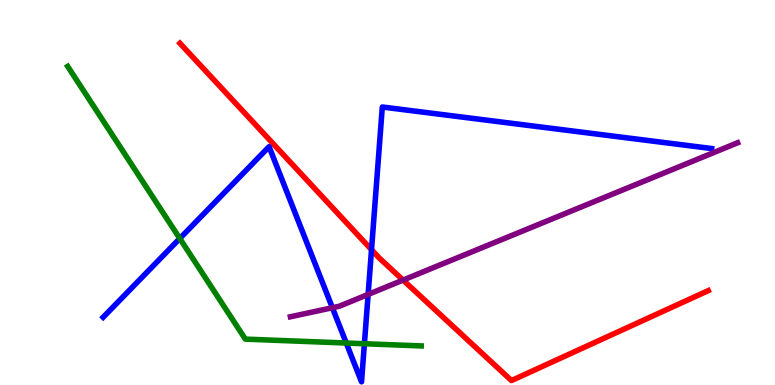[{'lines': ['blue', 'red'], 'intersections': [{'x': 4.79, 'y': 3.51}]}, {'lines': ['green', 'red'], 'intersections': []}, {'lines': ['purple', 'red'], 'intersections': [{'x': 5.2, 'y': 2.73}]}, {'lines': ['blue', 'green'], 'intersections': [{'x': 2.32, 'y': 3.81}, {'x': 4.47, 'y': 1.09}, {'x': 4.7, 'y': 1.07}]}, {'lines': ['blue', 'purple'], 'intersections': [{'x': 4.29, 'y': 2.01}, {'x': 4.75, 'y': 2.35}]}, {'lines': ['green', 'purple'], 'intersections': []}]